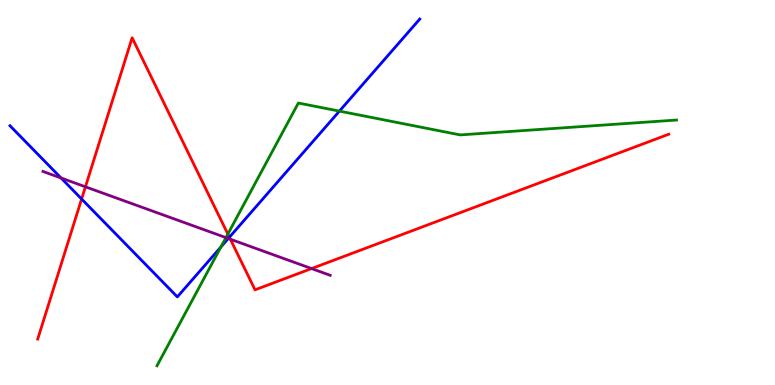[{'lines': ['blue', 'red'], 'intersections': [{'x': 1.05, 'y': 4.83}, {'x': 2.96, 'y': 3.84}]}, {'lines': ['green', 'red'], 'intersections': [{'x': 2.94, 'y': 3.92}]}, {'lines': ['purple', 'red'], 'intersections': [{'x': 1.1, 'y': 5.15}, {'x': 2.97, 'y': 3.79}, {'x': 4.02, 'y': 3.02}]}, {'lines': ['blue', 'green'], 'intersections': [{'x': 2.85, 'y': 3.59}, {'x': 4.38, 'y': 7.11}]}, {'lines': ['blue', 'purple'], 'intersections': [{'x': 0.788, 'y': 5.38}, {'x': 2.95, 'y': 3.81}]}, {'lines': ['green', 'purple'], 'intersections': [{'x': 2.92, 'y': 3.83}]}]